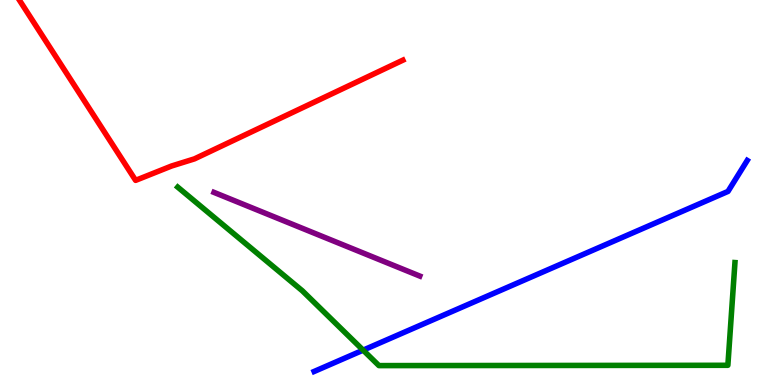[{'lines': ['blue', 'red'], 'intersections': []}, {'lines': ['green', 'red'], 'intersections': []}, {'lines': ['purple', 'red'], 'intersections': []}, {'lines': ['blue', 'green'], 'intersections': [{'x': 4.69, 'y': 0.905}]}, {'lines': ['blue', 'purple'], 'intersections': []}, {'lines': ['green', 'purple'], 'intersections': []}]